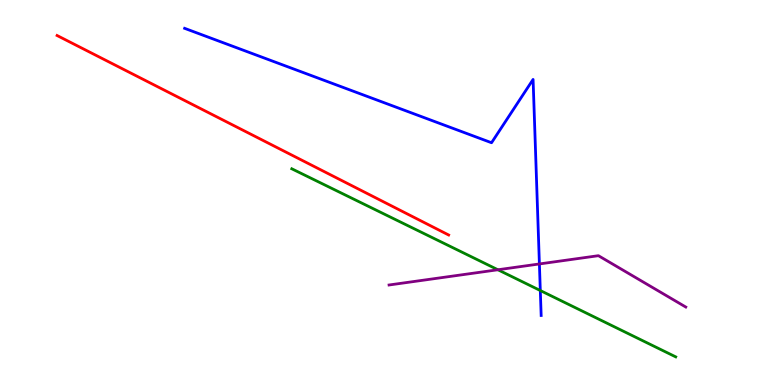[{'lines': ['blue', 'red'], 'intersections': []}, {'lines': ['green', 'red'], 'intersections': []}, {'lines': ['purple', 'red'], 'intersections': []}, {'lines': ['blue', 'green'], 'intersections': [{'x': 6.97, 'y': 2.45}]}, {'lines': ['blue', 'purple'], 'intersections': [{'x': 6.96, 'y': 3.14}]}, {'lines': ['green', 'purple'], 'intersections': [{'x': 6.42, 'y': 2.99}]}]